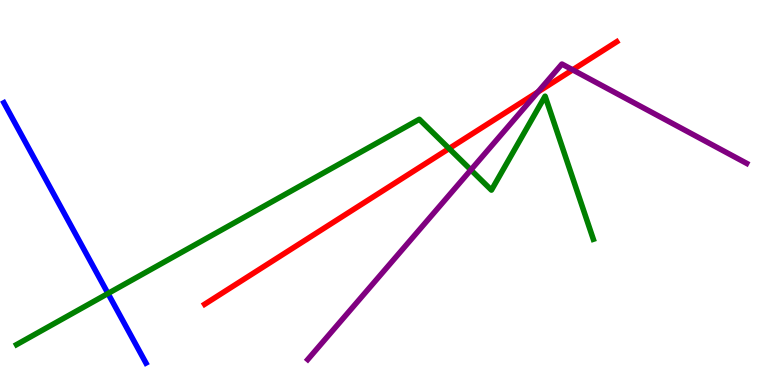[{'lines': ['blue', 'red'], 'intersections': []}, {'lines': ['green', 'red'], 'intersections': [{'x': 5.79, 'y': 6.14}]}, {'lines': ['purple', 'red'], 'intersections': [{'x': 6.94, 'y': 7.61}, {'x': 7.39, 'y': 8.19}]}, {'lines': ['blue', 'green'], 'intersections': [{'x': 1.39, 'y': 2.38}]}, {'lines': ['blue', 'purple'], 'intersections': []}, {'lines': ['green', 'purple'], 'intersections': [{'x': 6.08, 'y': 5.59}]}]